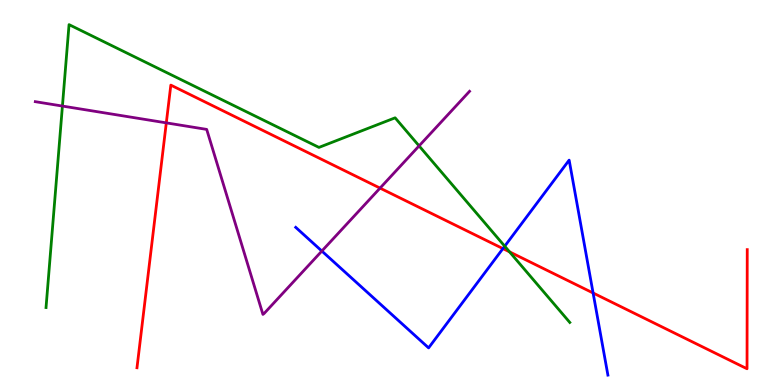[{'lines': ['blue', 'red'], 'intersections': [{'x': 6.49, 'y': 3.54}, {'x': 7.65, 'y': 2.39}]}, {'lines': ['green', 'red'], 'intersections': [{'x': 6.57, 'y': 3.46}]}, {'lines': ['purple', 'red'], 'intersections': [{'x': 2.15, 'y': 6.81}, {'x': 4.9, 'y': 5.11}]}, {'lines': ['blue', 'green'], 'intersections': [{'x': 6.51, 'y': 3.61}]}, {'lines': ['blue', 'purple'], 'intersections': [{'x': 4.15, 'y': 3.48}]}, {'lines': ['green', 'purple'], 'intersections': [{'x': 0.805, 'y': 7.25}, {'x': 5.41, 'y': 6.21}]}]